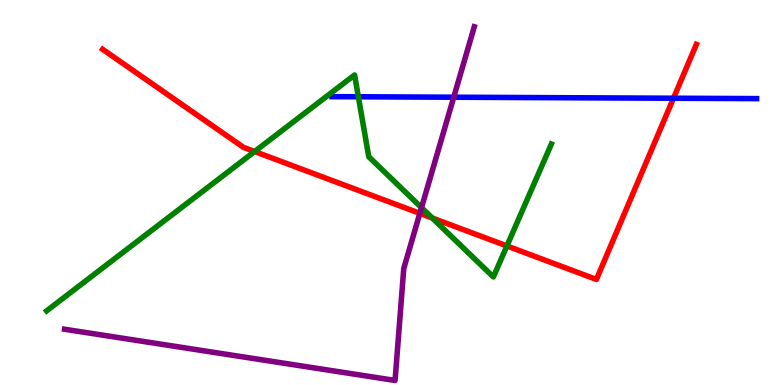[{'lines': ['blue', 'red'], 'intersections': [{'x': 8.69, 'y': 7.45}]}, {'lines': ['green', 'red'], 'intersections': [{'x': 3.29, 'y': 6.06}, {'x': 5.58, 'y': 4.34}, {'x': 6.54, 'y': 3.61}]}, {'lines': ['purple', 'red'], 'intersections': [{'x': 5.42, 'y': 4.46}]}, {'lines': ['blue', 'green'], 'intersections': [{'x': 4.62, 'y': 7.49}]}, {'lines': ['blue', 'purple'], 'intersections': [{'x': 5.85, 'y': 7.47}]}, {'lines': ['green', 'purple'], 'intersections': [{'x': 5.44, 'y': 4.61}]}]